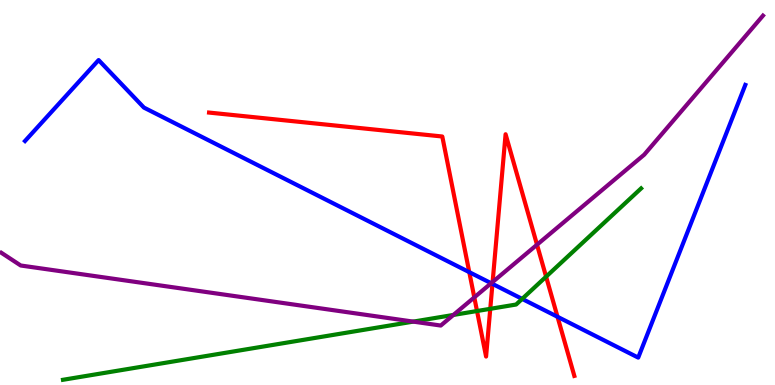[{'lines': ['blue', 'red'], 'intersections': [{'x': 6.06, 'y': 2.93}, {'x': 6.35, 'y': 2.63}, {'x': 7.19, 'y': 1.77}]}, {'lines': ['green', 'red'], 'intersections': [{'x': 6.16, 'y': 1.92}, {'x': 6.33, 'y': 1.98}, {'x': 7.05, 'y': 2.81}]}, {'lines': ['purple', 'red'], 'intersections': [{'x': 6.12, 'y': 2.28}, {'x': 6.36, 'y': 2.68}, {'x': 6.93, 'y': 3.64}]}, {'lines': ['blue', 'green'], 'intersections': [{'x': 6.74, 'y': 2.24}]}, {'lines': ['blue', 'purple'], 'intersections': [{'x': 6.34, 'y': 2.64}]}, {'lines': ['green', 'purple'], 'intersections': [{'x': 5.33, 'y': 1.65}, {'x': 5.85, 'y': 1.82}]}]